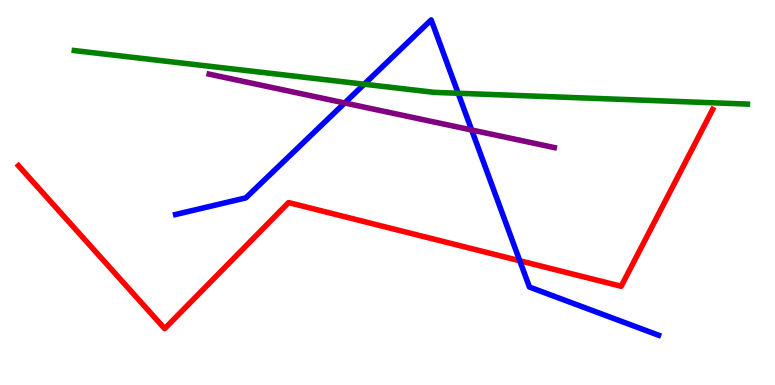[{'lines': ['blue', 'red'], 'intersections': [{'x': 6.71, 'y': 3.23}]}, {'lines': ['green', 'red'], 'intersections': []}, {'lines': ['purple', 'red'], 'intersections': []}, {'lines': ['blue', 'green'], 'intersections': [{'x': 4.7, 'y': 7.81}, {'x': 5.91, 'y': 7.58}]}, {'lines': ['blue', 'purple'], 'intersections': [{'x': 4.45, 'y': 7.33}, {'x': 6.09, 'y': 6.62}]}, {'lines': ['green', 'purple'], 'intersections': []}]